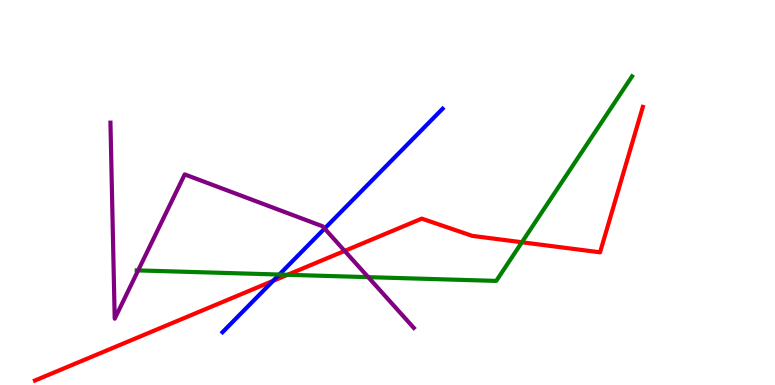[{'lines': ['blue', 'red'], 'intersections': [{'x': 3.52, 'y': 2.71}]}, {'lines': ['green', 'red'], 'intersections': [{'x': 3.71, 'y': 2.86}, {'x': 6.73, 'y': 3.71}]}, {'lines': ['purple', 'red'], 'intersections': [{'x': 4.45, 'y': 3.48}]}, {'lines': ['blue', 'green'], 'intersections': [{'x': 3.6, 'y': 2.87}]}, {'lines': ['blue', 'purple'], 'intersections': [{'x': 4.19, 'y': 4.06}]}, {'lines': ['green', 'purple'], 'intersections': [{'x': 1.78, 'y': 2.98}, {'x': 4.75, 'y': 2.8}]}]